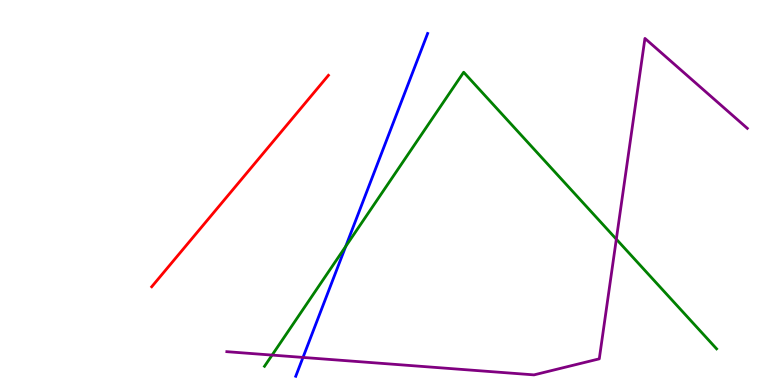[{'lines': ['blue', 'red'], 'intersections': []}, {'lines': ['green', 'red'], 'intersections': []}, {'lines': ['purple', 'red'], 'intersections': []}, {'lines': ['blue', 'green'], 'intersections': [{'x': 4.46, 'y': 3.6}]}, {'lines': ['blue', 'purple'], 'intersections': [{'x': 3.91, 'y': 0.716}]}, {'lines': ['green', 'purple'], 'intersections': [{'x': 3.51, 'y': 0.777}, {'x': 7.95, 'y': 3.79}]}]